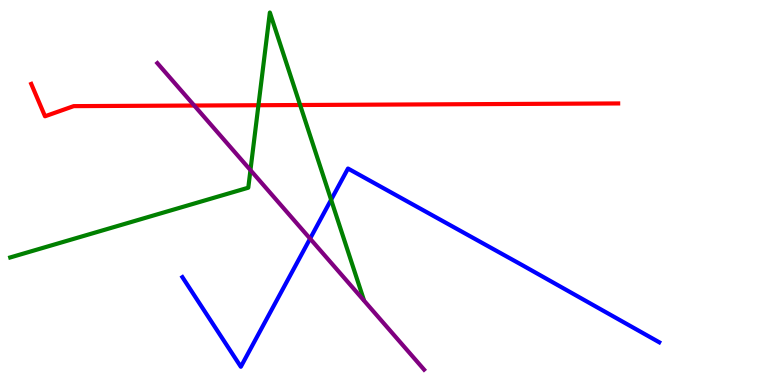[{'lines': ['blue', 'red'], 'intersections': []}, {'lines': ['green', 'red'], 'intersections': [{'x': 3.33, 'y': 7.27}, {'x': 3.87, 'y': 7.27}]}, {'lines': ['purple', 'red'], 'intersections': [{'x': 2.51, 'y': 7.26}]}, {'lines': ['blue', 'green'], 'intersections': [{'x': 4.27, 'y': 4.81}]}, {'lines': ['blue', 'purple'], 'intersections': [{'x': 4.0, 'y': 3.8}]}, {'lines': ['green', 'purple'], 'intersections': [{'x': 3.23, 'y': 5.58}]}]